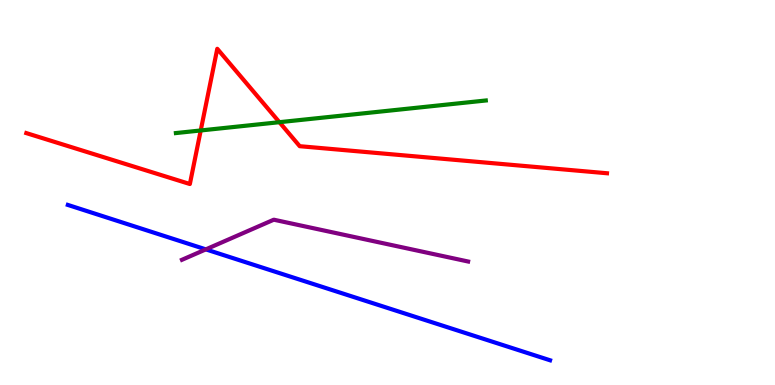[{'lines': ['blue', 'red'], 'intersections': []}, {'lines': ['green', 'red'], 'intersections': [{'x': 2.59, 'y': 6.61}, {'x': 3.61, 'y': 6.83}]}, {'lines': ['purple', 'red'], 'intersections': []}, {'lines': ['blue', 'green'], 'intersections': []}, {'lines': ['blue', 'purple'], 'intersections': [{'x': 2.66, 'y': 3.52}]}, {'lines': ['green', 'purple'], 'intersections': []}]